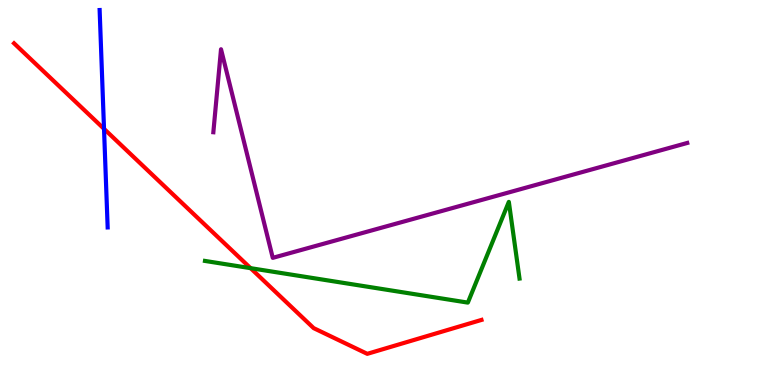[{'lines': ['blue', 'red'], 'intersections': [{'x': 1.34, 'y': 6.65}]}, {'lines': ['green', 'red'], 'intersections': [{'x': 3.23, 'y': 3.03}]}, {'lines': ['purple', 'red'], 'intersections': []}, {'lines': ['blue', 'green'], 'intersections': []}, {'lines': ['blue', 'purple'], 'intersections': []}, {'lines': ['green', 'purple'], 'intersections': []}]